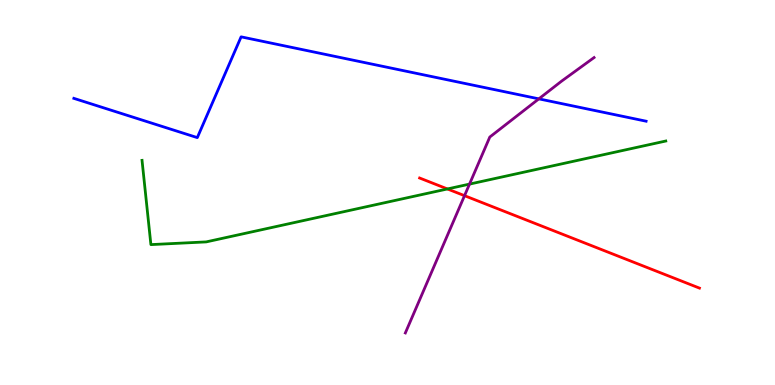[{'lines': ['blue', 'red'], 'intersections': []}, {'lines': ['green', 'red'], 'intersections': [{'x': 5.77, 'y': 5.09}]}, {'lines': ['purple', 'red'], 'intersections': [{'x': 5.99, 'y': 4.92}]}, {'lines': ['blue', 'green'], 'intersections': []}, {'lines': ['blue', 'purple'], 'intersections': [{'x': 6.95, 'y': 7.43}]}, {'lines': ['green', 'purple'], 'intersections': [{'x': 6.06, 'y': 5.22}]}]